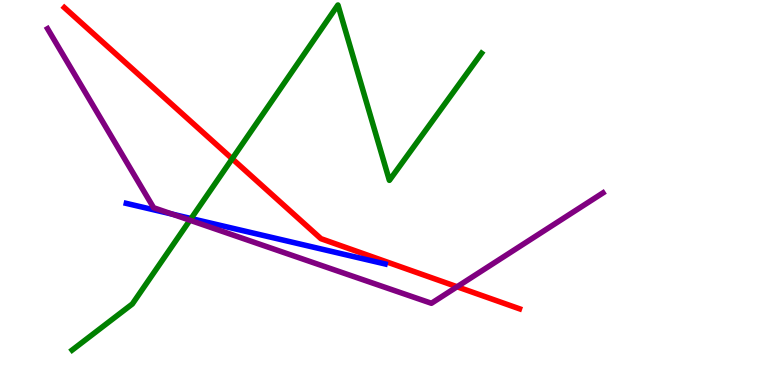[{'lines': ['blue', 'red'], 'intersections': []}, {'lines': ['green', 'red'], 'intersections': [{'x': 3.0, 'y': 5.88}]}, {'lines': ['purple', 'red'], 'intersections': [{'x': 5.9, 'y': 2.55}]}, {'lines': ['blue', 'green'], 'intersections': [{'x': 2.47, 'y': 4.32}]}, {'lines': ['blue', 'purple'], 'intersections': [{'x': 2.22, 'y': 4.44}]}, {'lines': ['green', 'purple'], 'intersections': [{'x': 2.45, 'y': 4.28}]}]